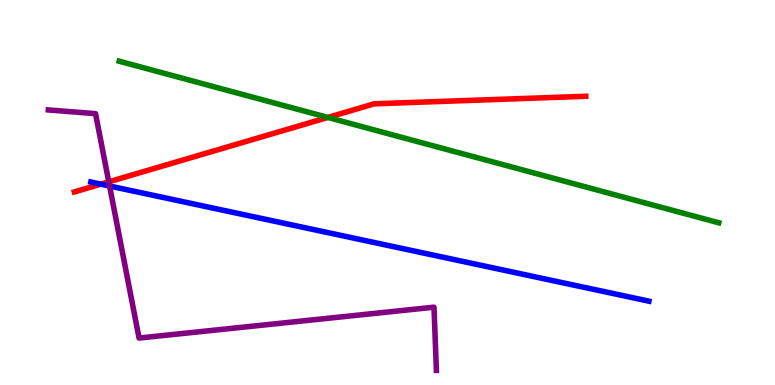[{'lines': ['blue', 'red'], 'intersections': [{'x': 1.3, 'y': 5.22}]}, {'lines': ['green', 'red'], 'intersections': [{'x': 4.23, 'y': 6.95}]}, {'lines': ['purple', 'red'], 'intersections': [{'x': 1.4, 'y': 5.28}]}, {'lines': ['blue', 'green'], 'intersections': []}, {'lines': ['blue', 'purple'], 'intersections': [{'x': 1.41, 'y': 5.17}]}, {'lines': ['green', 'purple'], 'intersections': []}]